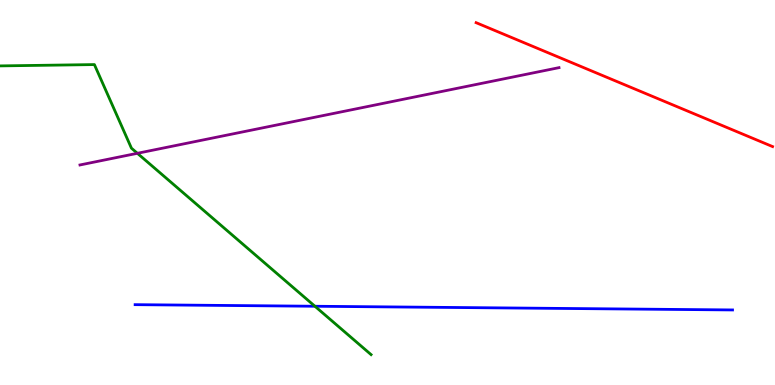[{'lines': ['blue', 'red'], 'intersections': []}, {'lines': ['green', 'red'], 'intersections': []}, {'lines': ['purple', 'red'], 'intersections': []}, {'lines': ['blue', 'green'], 'intersections': [{'x': 4.06, 'y': 2.05}]}, {'lines': ['blue', 'purple'], 'intersections': []}, {'lines': ['green', 'purple'], 'intersections': [{'x': 1.77, 'y': 6.02}]}]